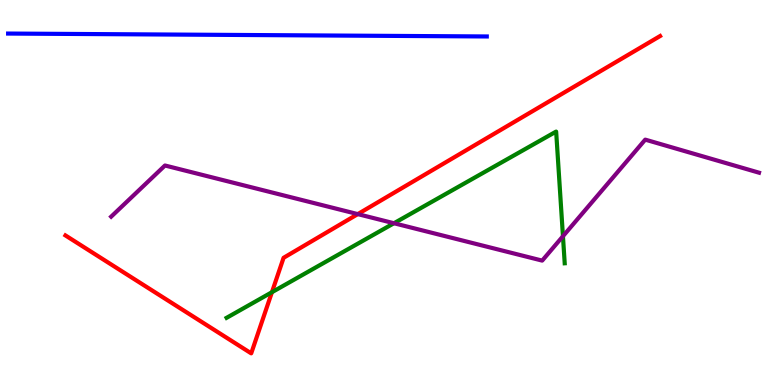[{'lines': ['blue', 'red'], 'intersections': []}, {'lines': ['green', 'red'], 'intersections': [{'x': 3.51, 'y': 2.41}]}, {'lines': ['purple', 'red'], 'intersections': [{'x': 4.62, 'y': 4.44}]}, {'lines': ['blue', 'green'], 'intersections': []}, {'lines': ['blue', 'purple'], 'intersections': []}, {'lines': ['green', 'purple'], 'intersections': [{'x': 5.08, 'y': 4.2}, {'x': 7.26, 'y': 3.86}]}]